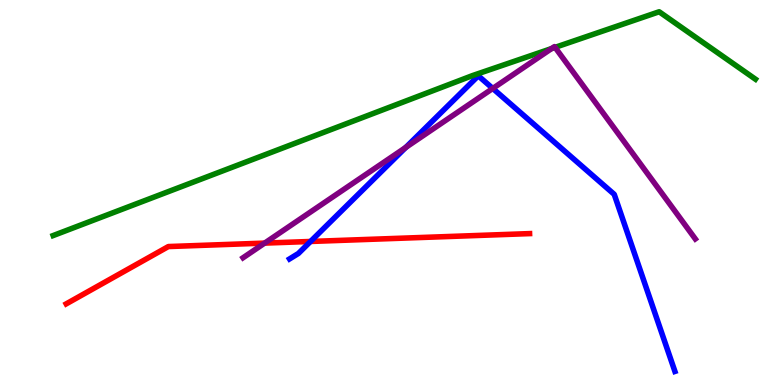[{'lines': ['blue', 'red'], 'intersections': [{'x': 4.01, 'y': 3.73}]}, {'lines': ['green', 'red'], 'intersections': []}, {'lines': ['purple', 'red'], 'intersections': [{'x': 3.41, 'y': 3.69}]}, {'lines': ['blue', 'green'], 'intersections': []}, {'lines': ['blue', 'purple'], 'intersections': [{'x': 5.24, 'y': 6.17}, {'x': 6.36, 'y': 7.7}]}, {'lines': ['green', 'purple'], 'intersections': [{'x': 7.12, 'y': 8.74}, {'x': 7.16, 'y': 8.77}]}]